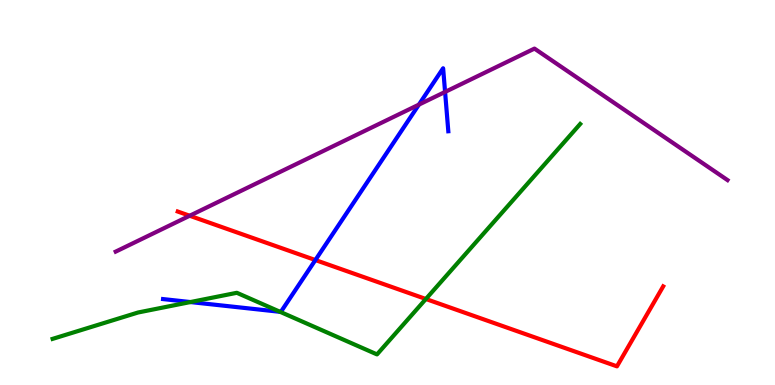[{'lines': ['blue', 'red'], 'intersections': [{'x': 4.07, 'y': 3.25}]}, {'lines': ['green', 'red'], 'intersections': [{'x': 5.5, 'y': 2.23}]}, {'lines': ['purple', 'red'], 'intersections': [{'x': 2.45, 'y': 4.4}]}, {'lines': ['blue', 'green'], 'intersections': [{'x': 2.46, 'y': 2.15}, {'x': 3.61, 'y': 1.9}]}, {'lines': ['blue', 'purple'], 'intersections': [{'x': 5.41, 'y': 7.28}, {'x': 5.74, 'y': 7.61}]}, {'lines': ['green', 'purple'], 'intersections': []}]